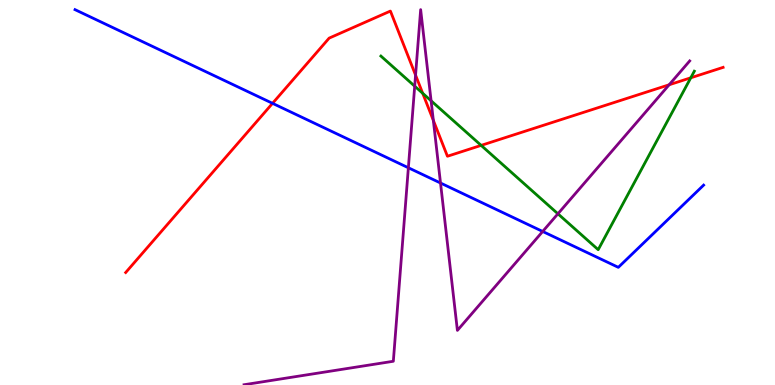[{'lines': ['blue', 'red'], 'intersections': [{'x': 3.52, 'y': 7.32}]}, {'lines': ['green', 'red'], 'intersections': [{'x': 5.45, 'y': 7.58}, {'x': 6.21, 'y': 6.22}, {'x': 8.91, 'y': 7.98}]}, {'lines': ['purple', 'red'], 'intersections': [{'x': 5.36, 'y': 8.05}, {'x': 5.59, 'y': 6.87}, {'x': 8.63, 'y': 7.8}]}, {'lines': ['blue', 'green'], 'intersections': []}, {'lines': ['blue', 'purple'], 'intersections': [{'x': 5.27, 'y': 5.64}, {'x': 5.68, 'y': 5.25}, {'x': 7.0, 'y': 3.99}]}, {'lines': ['green', 'purple'], 'intersections': [{'x': 5.35, 'y': 7.76}, {'x': 5.56, 'y': 7.38}, {'x': 7.2, 'y': 4.45}]}]